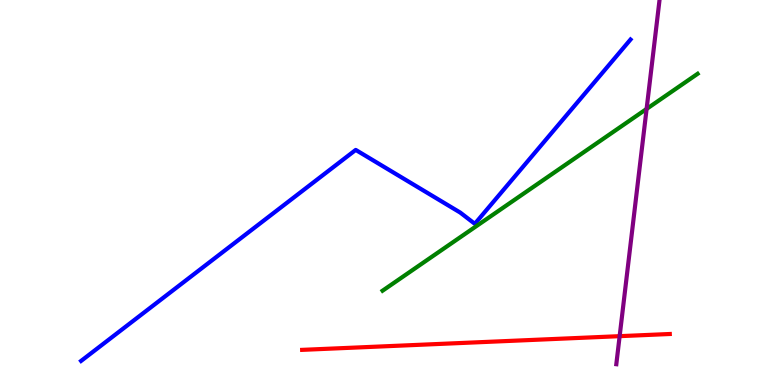[{'lines': ['blue', 'red'], 'intersections': []}, {'lines': ['green', 'red'], 'intersections': []}, {'lines': ['purple', 'red'], 'intersections': [{'x': 8.0, 'y': 1.27}]}, {'lines': ['blue', 'green'], 'intersections': []}, {'lines': ['blue', 'purple'], 'intersections': []}, {'lines': ['green', 'purple'], 'intersections': [{'x': 8.34, 'y': 7.17}]}]